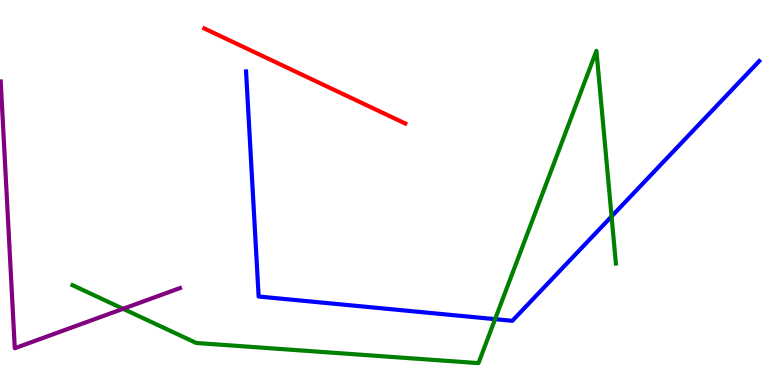[{'lines': ['blue', 'red'], 'intersections': []}, {'lines': ['green', 'red'], 'intersections': []}, {'lines': ['purple', 'red'], 'intersections': []}, {'lines': ['blue', 'green'], 'intersections': [{'x': 6.39, 'y': 1.71}, {'x': 7.89, 'y': 4.38}]}, {'lines': ['blue', 'purple'], 'intersections': []}, {'lines': ['green', 'purple'], 'intersections': [{'x': 1.59, 'y': 1.98}]}]